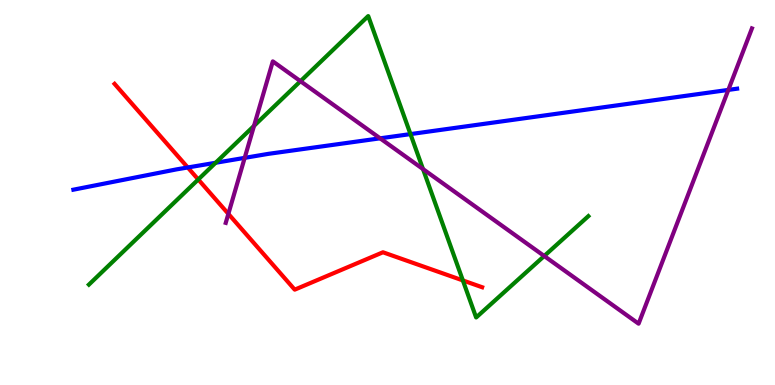[{'lines': ['blue', 'red'], 'intersections': [{'x': 2.42, 'y': 5.65}]}, {'lines': ['green', 'red'], 'intersections': [{'x': 2.56, 'y': 5.34}, {'x': 5.97, 'y': 2.72}]}, {'lines': ['purple', 'red'], 'intersections': [{'x': 2.95, 'y': 4.45}]}, {'lines': ['blue', 'green'], 'intersections': [{'x': 2.78, 'y': 5.77}, {'x': 5.3, 'y': 6.52}]}, {'lines': ['blue', 'purple'], 'intersections': [{'x': 3.16, 'y': 5.9}, {'x': 4.9, 'y': 6.41}, {'x': 9.4, 'y': 7.66}]}, {'lines': ['green', 'purple'], 'intersections': [{'x': 3.28, 'y': 6.73}, {'x': 3.88, 'y': 7.89}, {'x': 5.46, 'y': 5.61}, {'x': 7.02, 'y': 3.35}]}]